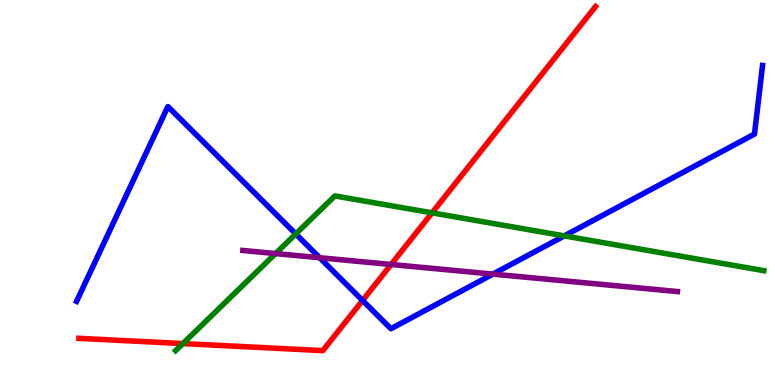[{'lines': ['blue', 'red'], 'intersections': [{'x': 4.68, 'y': 2.2}]}, {'lines': ['green', 'red'], 'intersections': [{'x': 2.36, 'y': 1.08}, {'x': 5.57, 'y': 4.47}]}, {'lines': ['purple', 'red'], 'intersections': [{'x': 5.05, 'y': 3.13}]}, {'lines': ['blue', 'green'], 'intersections': [{'x': 3.82, 'y': 3.92}, {'x': 7.28, 'y': 3.87}]}, {'lines': ['blue', 'purple'], 'intersections': [{'x': 4.12, 'y': 3.31}, {'x': 6.36, 'y': 2.88}]}, {'lines': ['green', 'purple'], 'intersections': [{'x': 3.56, 'y': 3.41}]}]